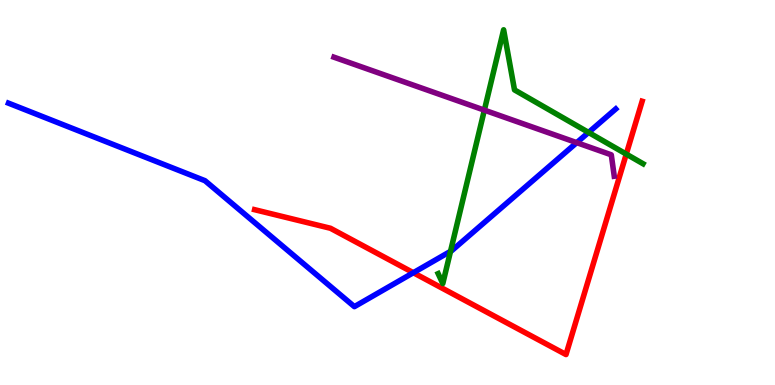[{'lines': ['blue', 'red'], 'intersections': [{'x': 5.33, 'y': 2.92}]}, {'lines': ['green', 'red'], 'intersections': [{'x': 8.08, 'y': 6.0}]}, {'lines': ['purple', 'red'], 'intersections': []}, {'lines': ['blue', 'green'], 'intersections': [{'x': 5.81, 'y': 3.47}, {'x': 7.59, 'y': 6.56}]}, {'lines': ['blue', 'purple'], 'intersections': [{'x': 7.44, 'y': 6.29}]}, {'lines': ['green', 'purple'], 'intersections': [{'x': 6.25, 'y': 7.14}]}]